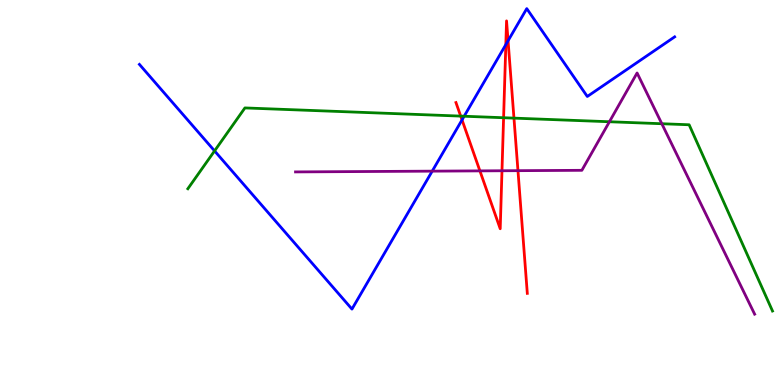[{'lines': ['blue', 'red'], 'intersections': [{'x': 5.96, 'y': 6.89}, {'x': 6.53, 'y': 8.84}, {'x': 6.56, 'y': 8.94}]}, {'lines': ['green', 'red'], 'intersections': [{'x': 5.94, 'y': 6.98}, {'x': 6.5, 'y': 6.94}, {'x': 6.63, 'y': 6.93}]}, {'lines': ['purple', 'red'], 'intersections': [{'x': 6.19, 'y': 5.56}, {'x': 6.48, 'y': 5.56}, {'x': 6.68, 'y': 5.57}]}, {'lines': ['blue', 'green'], 'intersections': [{'x': 2.77, 'y': 6.08}, {'x': 5.99, 'y': 6.98}]}, {'lines': ['blue', 'purple'], 'intersections': [{'x': 5.58, 'y': 5.55}]}, {'lines': ['green', 'purple'], 'intersections': [{'x': 7.86, 'y': 6.84}, {'x': 8.54, 'y': 6.79}]}]